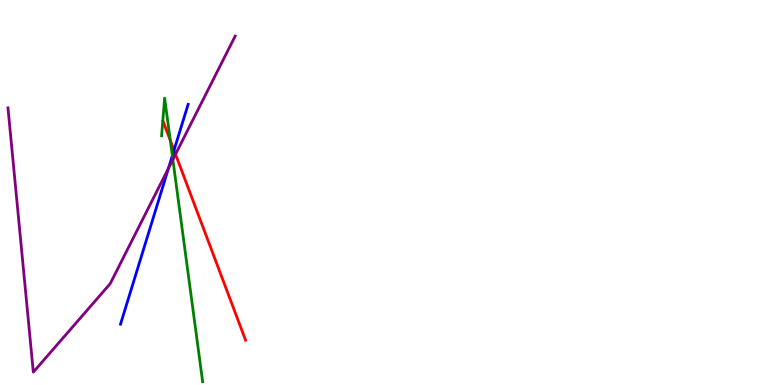[{'lines': ['blue', 'red'], 'intersections': [{'x': 2.25, 'y': 6.1}]}, {'lines': ['green', 'red'], 'intersections': [{'x': 2.2, 'y': 6.35}]}, {'lines': ['purple', 'red'], 'intersections': [{'x': 2.26, 'y': 5.99}]}, {'lines': ['blue', 'green'], 'intersections': [{'x': 2.22, 'y': 5.96}]}, {'lines': ['blue', 'purple'], 'intersections': [{'x': 2.17, 'y': 5.63}]}, {'lines': ['green', 'purple'], 'intersections': [{'x': 2.23, 'y': 5.86}]}]